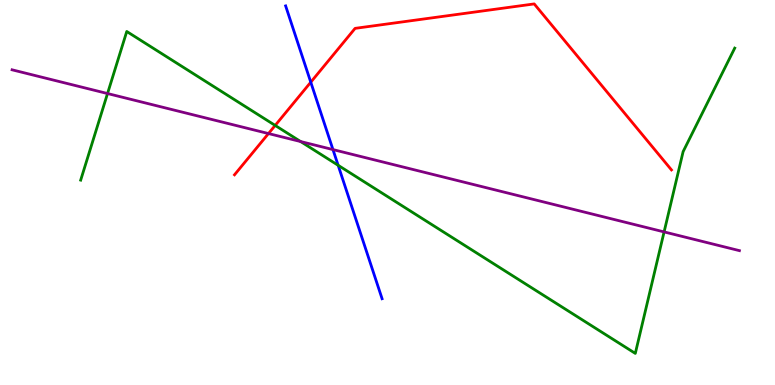[{'lines': ['blue', 'red'], 'intersections': [{'x': 4.01, 'y': 7.87}]}, {'lines': ['green', 'red'], 'intersections': [{'x': 3.55, 'y': 6.74}]}, {'lines': ['purple', 'red'], 'intersections': [{'x': 3.46, 'y': 6.53}]}, {'lines': ['blue', 'green'], 'intersections': [{'x': 4.36, 'y': 5.71}]}, {'lines': ['blue', 'purple'], 'intersections': [{'x': 4.3, 'y': 6.11}]}, {'lines': ['green', 'purple'], 'intersections': [{'x': 1.39, 'y': 7.57}, {'x': 3.88, 'y': 6.32}, {'x': 8.57, 'y': 3.98}]}]